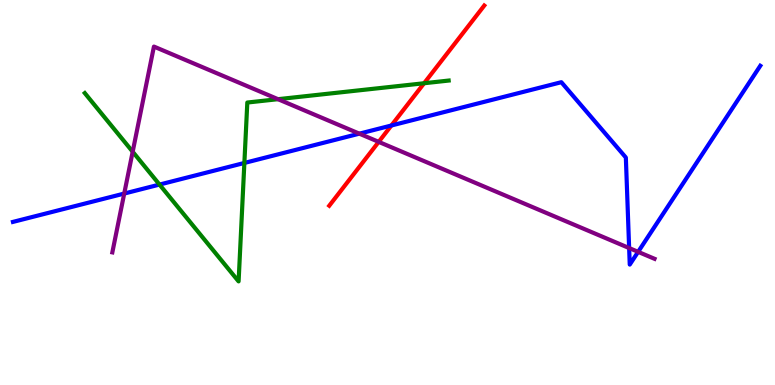[{'lines': ['blue', 'red'], 'intersections': [{'x': 5.05, 'y': 6.74}]}, {'lines': ['green', 'red'], 'intersections': [{'x': 5.47, 'y': 7.84}]}, {'lines': ['purple', 'red'], 'intersections': [{'x': 4.89, 'y': 6.32}]}, {'lines': ['blue', 'green'], 'intersections': [{'x': 2.06, 'y': 5.21}, {'x': 3.15, 'y': 5.77}]}, {'lines': ['blue', 'purple'], 'intersections': [{'x': 1.6, 'y': 4.97}, {'x': 4.64, 'y': 6.53}, {'x': 8.12, 'y': 3.56}, {'x': 8.23, 'y': 3.46}]}, {'lines': ['green', 'purple'], 'intersections': [{'x': 1.71, 'y': 6.06}, {'x': 3.59, 'y': 7.42}]}]